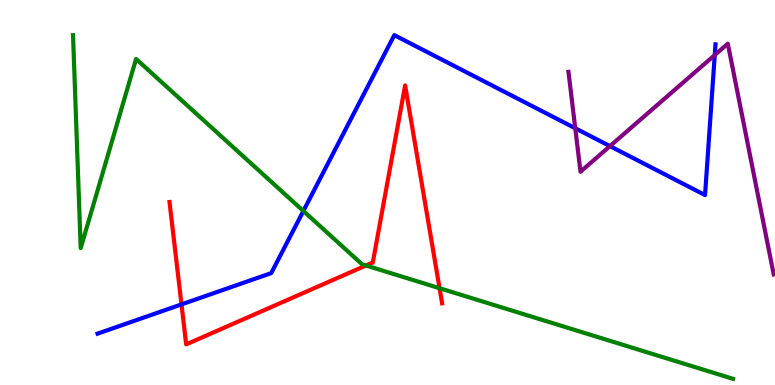[{'lines': ['blue', 'red'], 'intersections': [{'x': 2.34, 'y': 2.09}]}, {'lines': ['green', 'red'], 'intersections': [{'x': 4.72, 'y': 3.1}, {'x': 5.67, 'y': 2.51}]}, {'lines': ['purple', 'red'], 'intersections': []}, {'lines': ['blue', 'green'], 'intersections': [{'x': 3.91, 'y': 4.52}]}, {'lines': ['blue', 'purple'], 'intersections': [{'x': 7.42, 'y': 6.67}, {'x': 7.87, 'y': 6.2}, {'x': 9.22, 'y': 8.57}]}, {'lines': ['green', 'purple'], 'intersections': []}]